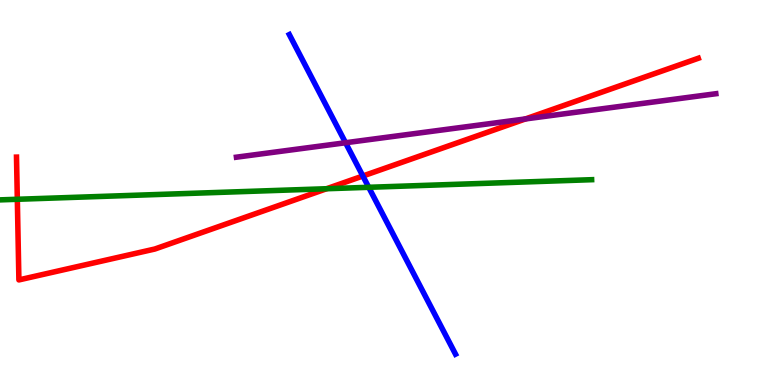[{'lines': ['blue', 'red'], 'intersections': [{'x': 4.68, 'y': 5.43}]}, {'lines': ['green', 'red'], 'intersections': [{'x': 0.224, 'y': 4.82}, {'x': 4.21, 'y': 5.1}]}, {'lines': ['purple', 'red'], 'intersections': [{'x': 6.78, 'y': 6.91}]}, {'lines': ['blue', 'green'], 'intersections': [{'x': 4.76, 'y': 5.14}]}, {'lines': ['blue', 'purple'], 'intersections': [{'x': 4.46, 'y': 6.29}]}, {'lines': ['green', 'purple'], 'intersections': []}]